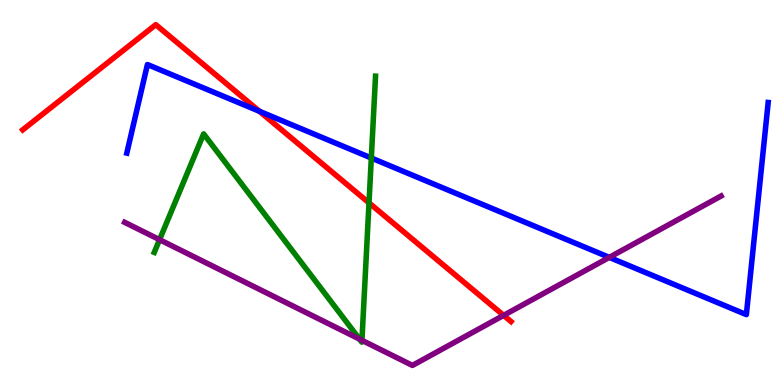[{'lines': ['blue', 'red'], 'intersections': [{'x': 3.35, 'y': 7.11}]}, {'lines': ['green', 'red'], 'intersections': [{'x': 4.76, 'y': 4.73}]}, {'lines': ['purple', 'red'], 'intersections': [{'x': 6.5, 'y': 1.81}]}, {'lines': ['blue', 'green'], 'intersections': [{'x': 4.79, 'y': 5.9}]}, {'lines': ['blue', 'purple'], 'intersections': [{'x': 7.86, 'y': 3.31}]}, {'lines': ['green', 'purple'], 'intersections': [{'x': 2.06, 'y': 3.77}, {'x': 4.64, 'y': 1.19}, {'x': 4.67, 'y': 1.16}]}]